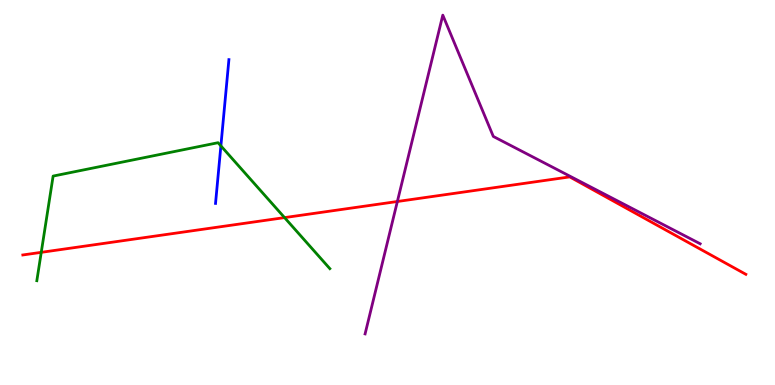[{'lines': ['blue', 'red'], 'intersections': []}, {'lines': ['green', 'red'], 'intersections': [{'x': 0.532, 'y': 3.45}, {'x': 3.67, 'y': 4.35}]}, {'lines': ['purple', 'red'], 'intersections': [{'x': 5.13, 'y': 4.77}]}, {'lines': ['blue', 'green'], 'intersections': [{'x': 2.85, 'y': 6.21}]}, {'lines': ['blue', 'purple'], 'intersections': []}, {'lines': ['green', 'purple'], 'intersections': []}]